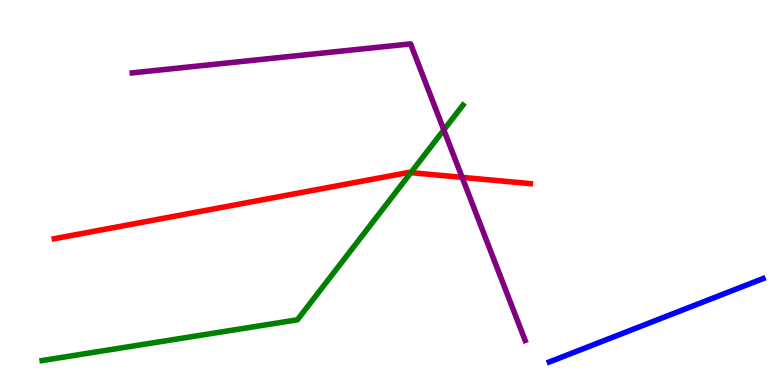[{'lines': ['blue', 'red'], 'intersections': []}, {'lines': ['green', 'red'], 'intersections': [{'x': 5.3, 'y': 5.52}]}, {'lines': ['purple', 'red'], 'intersections': [{'x': 5.96, 'y': 5.39}]}, {'lines': ['blue', 'green'], 'intersections': []}, {'lines': ['blue', 'purple'], 'intersections': []}, {'lines': ['green', 'purple'], 'intersections': [{'x': 5.73, 'y': 6.63}]}]